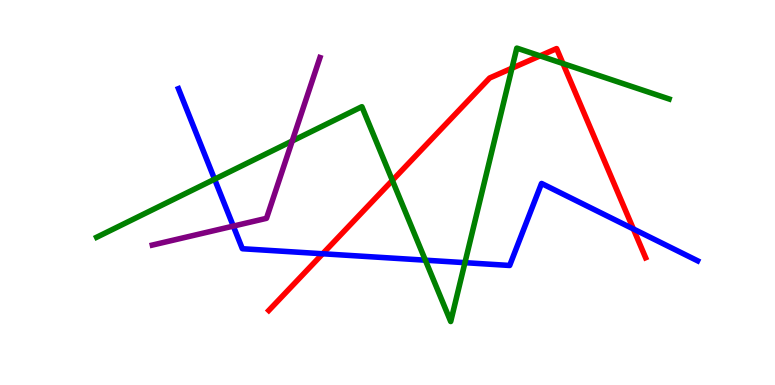[{'lines': ['blue', 'red'], 'intersections': [{'x': 4.16, 'y': 3.41}, {'x': 8.17, 'y': 4.05}]}, {'lines': ['green', 'red'], 'intersections': [{'x': 5.06, 'y': 5.31}, {'x': 6.61, 'y': 8.23}, {'x': 6.97, 'y': 8.55}, {'x': 7.26, 'y': 8.35}]}, {'lines': ['purple', 'red'], 'intersections': []}, {'lines': ['blue', 'green'], 'intersections': [{'x': 2.77, 'y': 5.35}, {'x': 5.49, 'y': 3.24}, {'x': 6.0, 'y': 3.18}]}, {'lines': ['blue', 'purple'], 'intersections': [{'x': 3.01, 'y': 4.13}]}, {'lines': ['green', 'purple'], 'intersections': [{'x': 3.77, 'y': 6.34}]}]